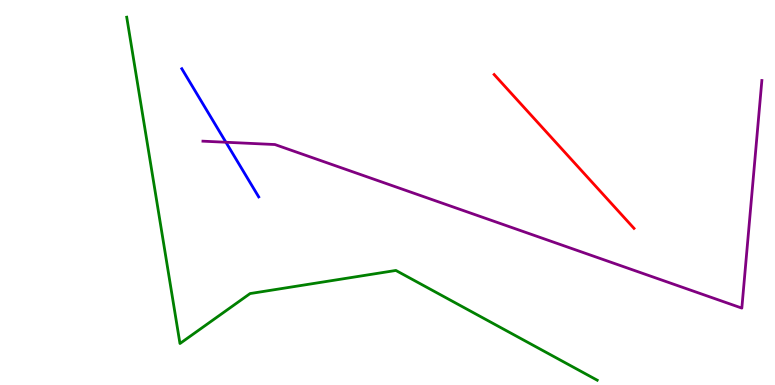[{'lines': ['blue', 'red'], 'intersections': []}, {'lines': ['green', 'red'], 'intersections': []}, {'lines': ['purple', 'red'], 'intersections': []}, {'lines': ['blue', 'green'], 'intersections': []}, {'lines': ['blue', 'purple'], 'intersections': [{'x': 2.92, 'y': 6.31}]}, {'lines': ['green', 'purple'], 'intersections': []}]